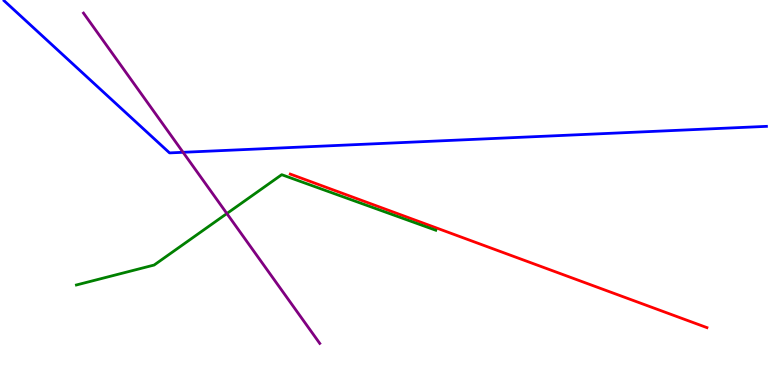[{'lines': ['blue', 'red'], 'intersections': []}, {'lines': ['green', 'red'], 'intersections': []}, {'lines': ['purple', 'red'], 'intersections': []}, {'lines': ['blue', 'green'], 'intersections': []}, {'lines': ['blue', 'purple'], 'intersections': [{'x': 2.36, 'y': 6.04}]}, {'lines': ['green', 'purple'], 'intersections': [{'x': 2.93, 'y': 4.45}]}]